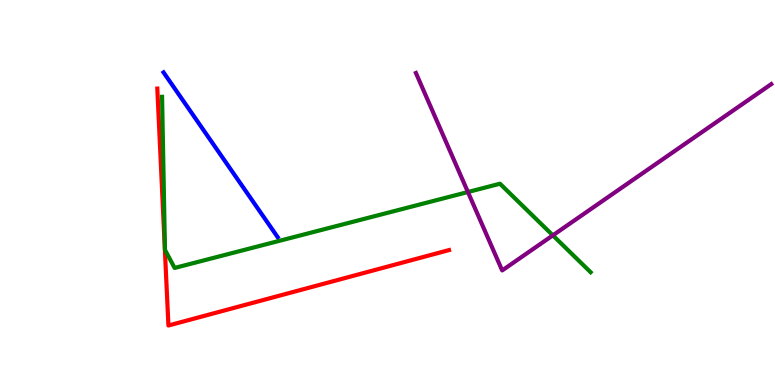[{'lines': ['blue', 'red'], 'intersections': []}, {'lines': ['green', 'red'], 'intersections': []}, {'lines': ['purple', 'red'], 'intersections': []}, {'lines': ['blue', 'green'], 'intersections': []}, {'lines': ['blue', 'purple'], 'intersections': []}, {'lines': ['green', 'purple'], 'intersections': [{'x': 6.04, 'y': 5.01}, {'x': 7.13, 'y': 3.89}]}]